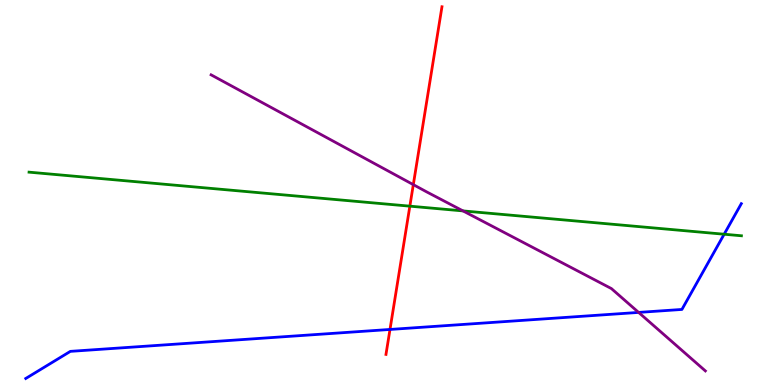[{'lines': ['blue', 'red'], 'intersections': [{'x': 5.03, 'y': 1.44}]}, {'lines': ['green', 'red'], 'intersections': [{'x': 5.29, 'y': 4.65}]}, {'lines': ['purple', 'red'], 'intersections': [{'x': 5.33, 'y': 5.2}]}, {'lines': ['blue', 'green'], 'intersections': [{'x': 9.34, 'y': 3.92}]}, {'lines': ['blue', 'purple'], 'intersections': [{'x': 8.24, 'y': 1.89}]}, {'lines': ['green', 'purple'], 'intersections': [{'x': 5.97, 'y': 4.52}]}]